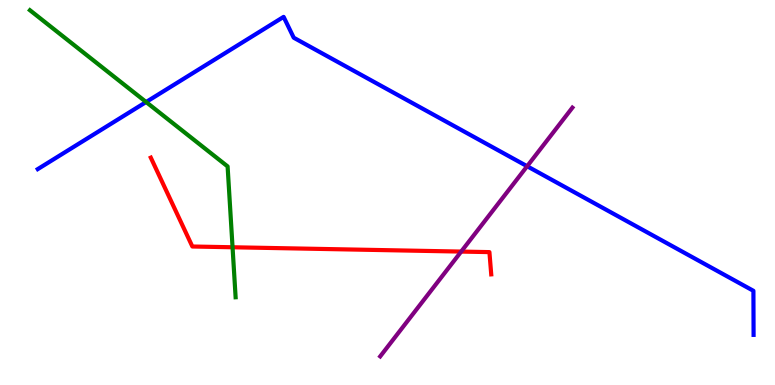[{'lines': ['blue', 'red'], 'intersections': []}, {'lines': ['green', 'red'], 'intersections': [{'x': 3.0, 'y': 3.58}]}, {'lines': ['purple', 'red'], 'intersections': [{'x': 5.95, 'y': 3.47}]}, {'lines': ['blue', 'green'], 'intersections': [{'x': 1.89, 'y': 7.35}]}, {'lines': ['blue', 'purple'], 'intersections': [{'x': 6.8, 'y': 5.68}]}, {'lines': ['green', 'purple'], 'intersections': []}]